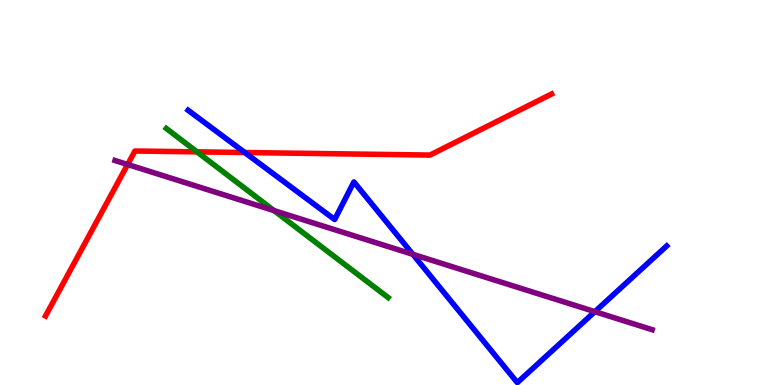[{'lines': ['blue', 'red'], 'intersections': [{'x': 3.16, 'y': 6.04}]}, {'lines': ['green', 'red'], 'intersections': [{'x': 2.54, 'y': 6.06}]}, {'lines': ['purple', 'red'], 'intersections': [{'x': 1.65, 'y': 5.73}]}, {'lines': ['blue', 'green'], 'intersections': []}, {'lines': ['blue', 'purple'], 'intersections': [{'x': 5.33, 'y': 3.39}, {'x': 7.68, 'y': 1.91}]}, {'lines': ['green', 'purple'], 'intersections': [{'x': 3.54, 'y': 4.53}]}]